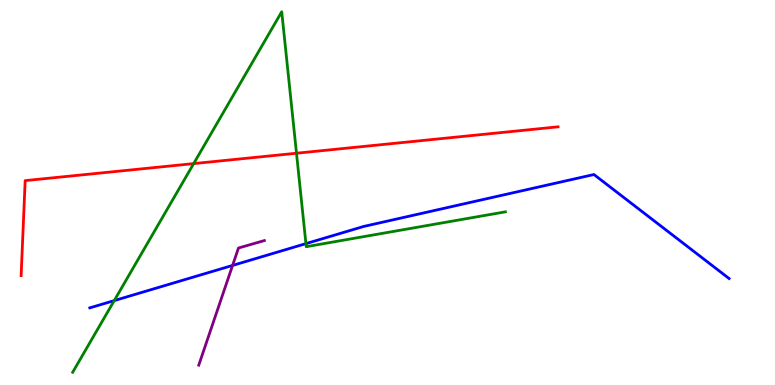[{'lines': ['blue', 'red'], 'intersections': []}, {'lines': ['green', 'red'], 'intersections': [{'x': 2.5, 'y': 5.75}, {'x': 3.83, 'y': 6.02}]}, {'lines': ['purple', 'red'], 'intersections': []}, {'lines': ['blue', 'green'], 'intersections': [{'x': 1.47, 'y': 2.19}, {'x': 3.95, 'y': 3.67}]}, {'lines': ['blue', 'purple'], 'intersections': [{'x': 3.0, 'y': 3.11}]}, {'lines': ['green', 'purple'], 'intersections': []}]